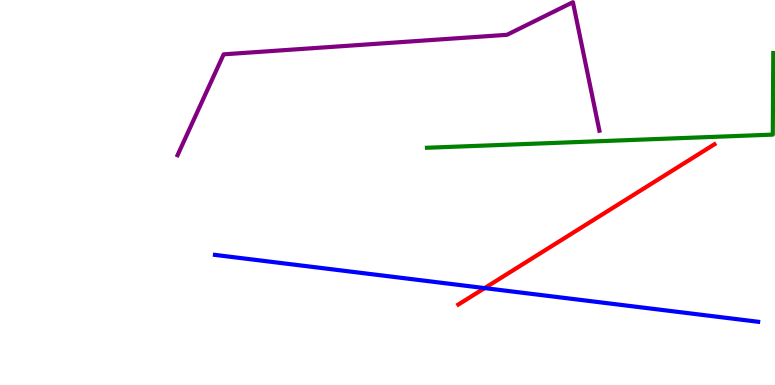[{'lines': ['blue', 'red'], 'intersections': [{'x': 6.25, 'y': 2.52}]}, {'lines': ['green', 'red'], 'intersections': []}, {'lines': ['purple', 'red'], 'intersections': []}, {'lines': ['blue', 'green'], 'intersections': []}, {'lines': ['blue', 'purple'], 'intersections': []}, {'lines': ['green', 'purple'], 'intersections': []}]